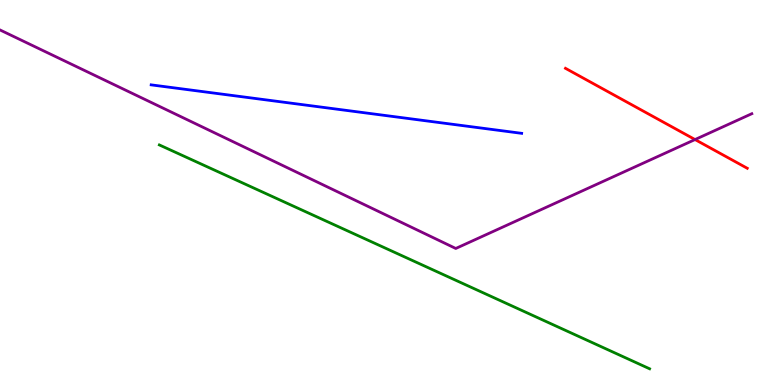[{'lines': ['blue', 'red'], 'intersections': []}, {'lines': ['green', 'red'], 'intersections': []}, {'lines': ['purple', 'red'], 'intersections': [{'x': 8.97, 'y': 6.38}]}, {'lines': ['blue', 'green'], 'intersections': []}, {'lines': ['blue', 'purple'], 'intersections': []}, {'lines': ['green', 'purple'], 'intersections': []}]